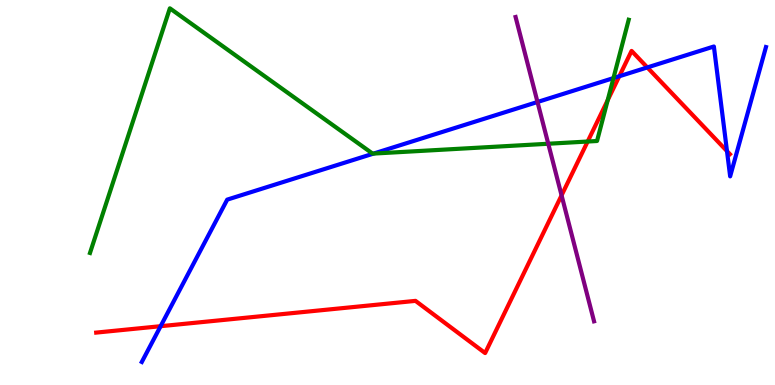[{'lines': ['blue', 'red'], 'intersections': [{'x': 2.07, 'y': 1.53}, {'x': 7.99, 'y': 8.02}, {'x': 8.35, 'y': 8.25}, {'x': 9.38, 'y': 6.07}]}, {'lines': ['green', 'red'], 'intersections': [{'x': 7.58, 'y': 6.32}, {'x': 7.84, 'y': 7.4}]}, {'lines': ['purple', 'red'], 'intersections': [{'x': 7.25, 'y': 4.93}]}, {'lines': ['blue', 'green'], 'intersections': [{'x': 4.82, 'y': 6.01}, {'x': 7.92, 'y': 7.97}]}, {'lines': ['blue', 'purple'], 'intersections': [{'x': 6.94, 'y': 7.35}]}, {'lines': ['green', 'purple'], 'intersections': [{'x': 7.07, 'y': 6.27}]}]